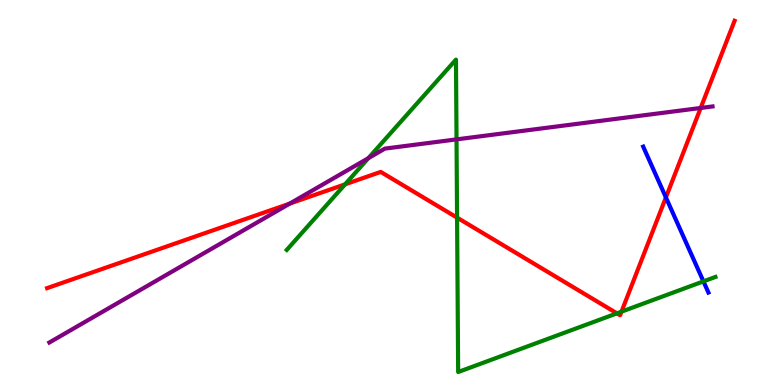[{'lines': ['blue', 'red'], 'intersections': [{'x': 8.59, 'y': 4.87}]}, {'lines': ['green', 'red'], 'intersections': [{'x': 4.45, 'y': 5.21}, {'x': 5.9, 'y': 4.35}, {'x': 7.96, 'y': 1.86}, {'x': 8.02, 'y': 1.9}]}, {'lines': ['purple', 'red'], 'intersections': [{'x': 3.74, 'y': 4.71}, {'x': 9.04, 'y': 7.2}]}, {'lines': ['blue', 'green'], 'intersections': [{'x': 9.08, 'y': 2.69}]}, {'lines': ['blue', 'purple'], 'intersections': []}, {'lines': ['green', 'purple'], 'intersections': [{'x': 4.75, 'y': 5.89}, {'x': 5.89, 'y': 6.38}]}]